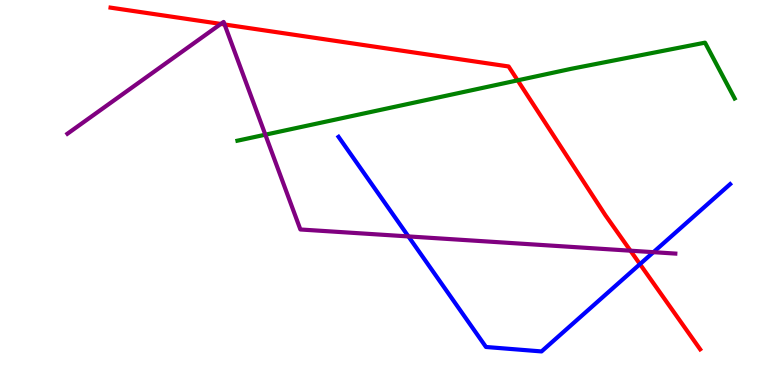[{'lines': ['blue', 'red'], 'intersections': [{'x': 8.26, 'y': 3.14}]}, {'lines': ['green', 'red'], 'intersections': [{'x': 6.68, 'y': 7.91}]}, {'lines': ['purple', 'red'], 'intersections': [{'x': 2.85, 'y': 9.38}, {'x': 2.9, 'y': 9.36}, {'x': 8.13, 'y': 3.49}]}, {'lines': ['blue', 'green'], 'intersections': []}, {'lines': ['blue', 'purple'], 'intersections': [{'x': 5.27, 'y': 3.86}, {'x': 8.43, 'y': 3.45}]}, {'lines': ['green', 'purple'], 'intersections': [{'x': 3.42, 'y': 6.5}]}]